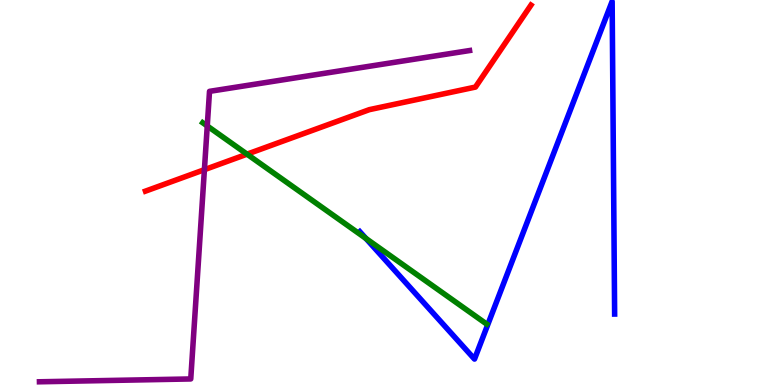[{'lines': ['blue', 'red'], 'intersections': []}, {'lines': ['green', 'red'], 'intersections': [{'x': 3.19, 'y': 6.0}]}, {'lines': ['purple', 'red'], 'intersections': [{'x': 2.64, 'y': 5.59}]}, {'lines': ['blue', 'green'], 'intersections': [{'x': 4.72, 'y': 3.81}]}, {'lines': ['blue', 'purple'], 'intersections': []}, {'lines': ['green', 'purple'], 'intersections': [{'x': 2.67, 'y': 6.73}]}]